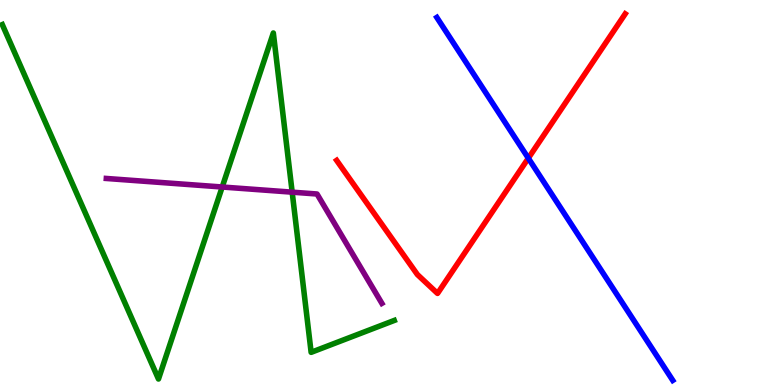[{'lines': ['blue', 'red'], 'intersections': [{'x': 6.82, 'y': 5.89}]}, {'lines': ['green', 'red'], 'intersections': []}, {'lines': ['purple', 'red'], 'intersections': []}, {'lines': ['blue', 'green'], 'intersections': []}, {'lines': ['blue', 'purple'], 'intersections': []}, {'lines': ['green', 'purple'], 'intersections': [{'x': 2.87, 'y': 5.14}, {'x': 3.77, 'y': 5.01}]}]